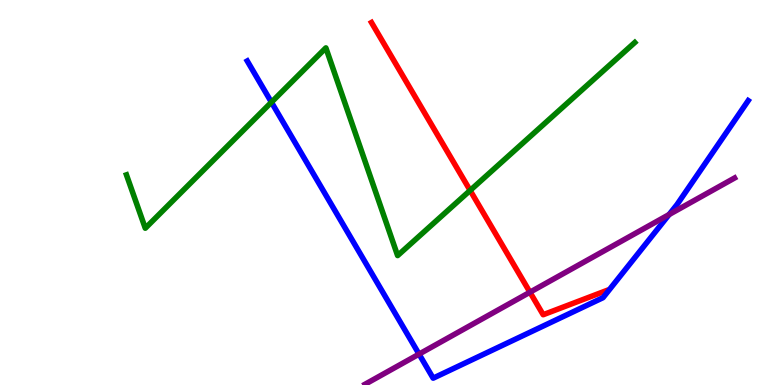[{'lines': ['blue', 'red'], 'intersections': []}, {'lines': ['green', 'red'], 'intersections': [{'x': 6.07, 'y': 5.05}]}, {'lines': ['purple', 'red'], 'intersections': [{'x': 6.84, 'y': 2.41}]}, {'lines': ['blue', 'green'], 'intersections': [{'x': 3.5, 'y': 7.34}]}, {'lines': ['blue', 'purple'], 'intersections': [{'x': 5.41, 'y': 0.802}, {'x': 8.63, 'y': 4.43}]}, {'lines': ['green', 'purple'], 'intersections': []}]